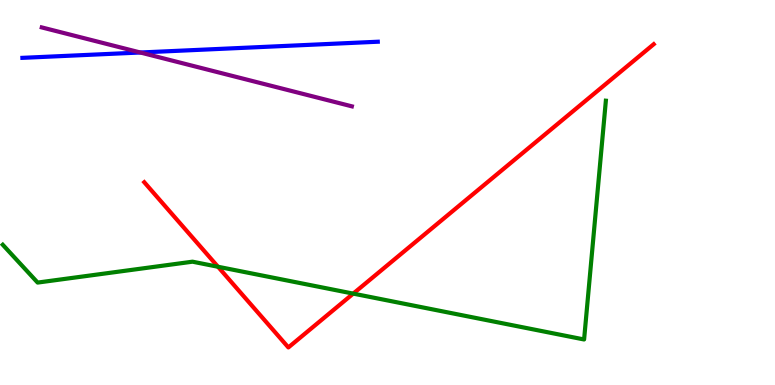[{'lines': ['blue', 'red'], 'intersections': []}, {'lines': ['green', 'red'], 'intersections': [{'x': 2.81, 'y': 3.07}, {'x': 4.56, 'y': 2.37}]}, {'lines': ['purple', 'red'], 'intersections': []}, {'lines': ['blue', 'green'], 'intersections': []}, {'lines': ['blue', 'purple'], 'intersections': [{'x': 1.81, 'y': 8.64}]}, {'lines': ['green', 'purple'], 'intersections': []}]